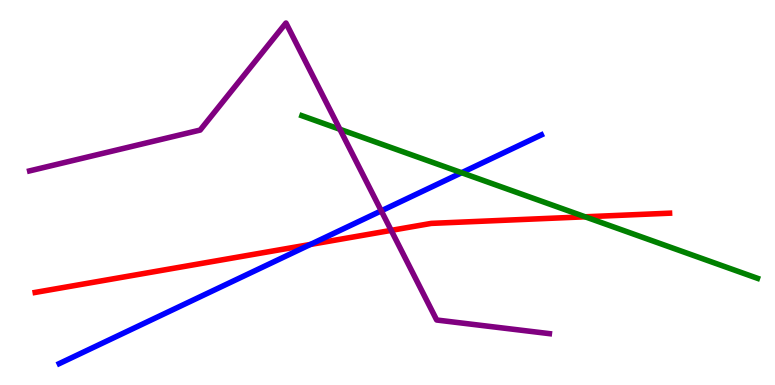[{'lines': ['blue', 'red'], 'intersections': [{'x': 4.01, 'y': 3.65}]}, {'lines': ['green', 'red'], 'intersections': [{'x': 7.55, 'y': 4.37}]}, {'lines': ['purple', 'red'], 'intersections': [{'x': 5.05, 'y': 4.02}]}, {'lines': ['blue', 'green'], 'intersections': [{'x': 5.96, 'y': 5.51}]}, {'lines': ['blue', 'purple'], 'intersections': [{'x': 4.92, 'y': 4.52}]}, {'lines': ['green', 'purple'], 'intersections': [{'x': 4.39, 'y': 6.64}]}]